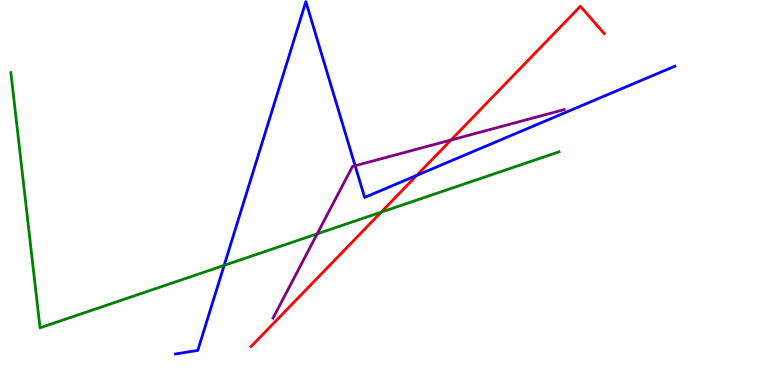[{'lines': ['blue', 'red'], 'intersections': [{'x': 5.38, 'y': 5.44}]}, {'lines': ['green', 'red'], 'intersections': [{'x': 4.92, 'y': 4.49}]}, {'lines': ['purple', 'red'], 'intersections': [{'x': 5.82, 'y': 6.36}]}, {'lines': ['blue', 'green'], 'intersections': [{'x': 2.89, 'y': 3.11}]}, {'lines': ['blue', 'purple'], 'intersections': [{'x': 4.58, 'y': 5.69}]}, {'lines': ['green', 'purple'], 'intersections': [{'x': 4.09, 'y': 3.93}]}]